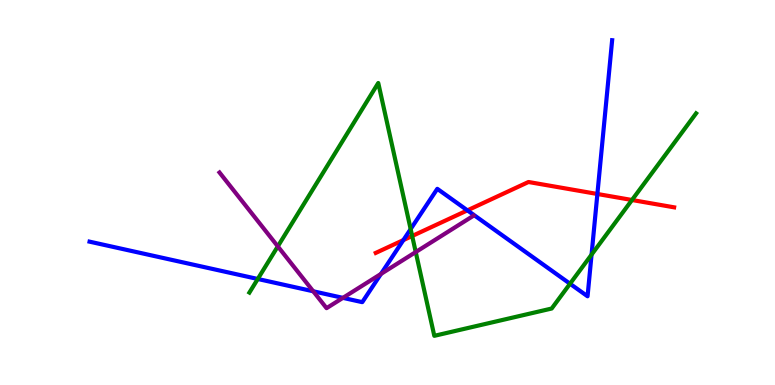[{'lines': ['blue', 'red'], 'intersections': [{'x': 5.2, 'y': 3.76}, {'x': 6.03, 'y': 4.54}, {'x': 7.71, 'y': 4.96}]}, {'lines': ['green', 'red'], 'intersections': [{'x': 5.32, 'y': 3.87}, {'x': 8.15, 'y': 4.81}]}, {'lines': ['purple', 'red'], 'intersections': []}, {'lines': ['blue', 'green'], 'intersections': [{'x': 3.33, 'y': 2.75}, {'x': 5.3, 'y': 4.05}, {'x': 7.36, 'y': 2.63}, {'x': 7.63, 'y': 3.39}]}, {'lines': ['blue', 'purple'], 'intersections': [{'x': 4.04, 'y': 2.43}, {'x': 4.42, 'y': 2.26}, {'x': 4.92, 'y': 2.89}]}, {'lines': ['green', 'purple'], 'intersections': [{'x': 3.58, 'y': 3.6}, {'x': 5.36, 'y': 3.45}]}]